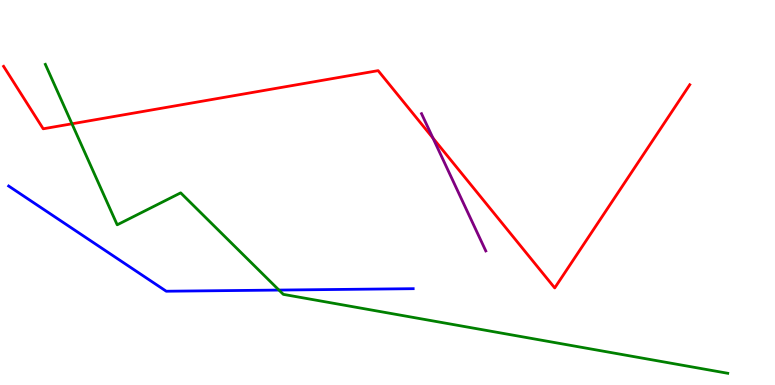[{'lines': ['blue', 'red'], 'intersections': []}, {'lines': ['green', 'red'], 'intersections': [{'x': 0.929, 'y': 6.78}]}, {'lines': ['purple', 'red'], 'intersections': [{'x': 5.59, 'y': 6.41}]}, {'lines': ['blue', 'green'], 'intersections': [{'x': 3.6, 'y': 2.47}]}, {'lines': ['blue', 'purple'], 'intersections': []}, {'lines': ['green', 'purple'], 'intersections': []}]